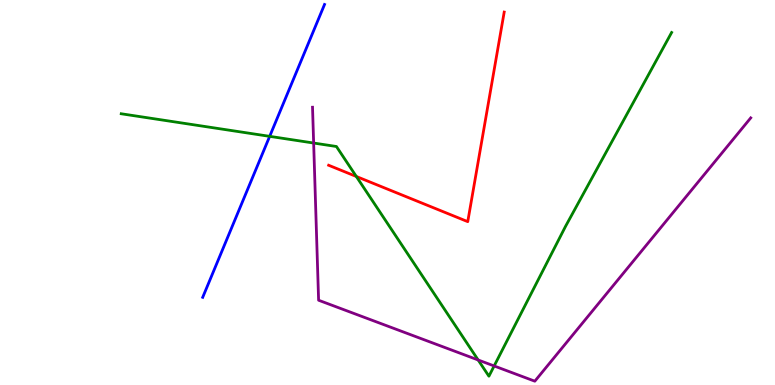[{'lines': ['blue', 'red'], 'intersections': []}, {'lines': ['green', 'red'], 'intersections': [{'x': 4.6, 'y': 5.42}]}, {'lines': ['purple', 'red'], 'intersections': []}, {'lines': ['blue', 'green'], 'intersections': [{'x': 3.48, 'y': 6.46}]}, {'lines': ['blue', 'purple'], 'intersections': []}, {'lines': ['green', 'purple'], 'intersections': [{'x': 4.05, 'y': 6.28}, {'x': 6.17, 'y': 0.65}, {'x': 6.38, 'y': 0.495}]}]